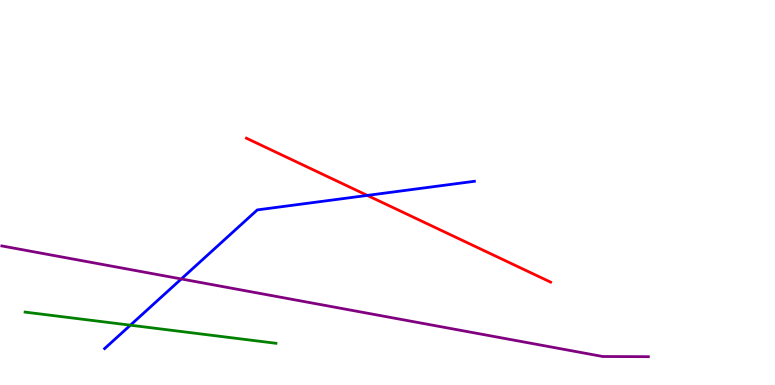[{'lines': ['blue', 'red'], 'intersections': [{'x': 4.74, 'y': 4.92}]}, {'lines': ['green', 'red'], 'intersections': []}, {'lines': ['purple', 'red'], 'intersections': []}, {'lines': ['blue', 'green'], 'intersections': [{'x': 1.68, 'y': 1.55}]}, {'lines': ['blue', 'purple'], 'intersections': [{'x': 2.34, 'y': 2.75}]}, {'lines': ['green', 'purple'], 'intersections': []}]